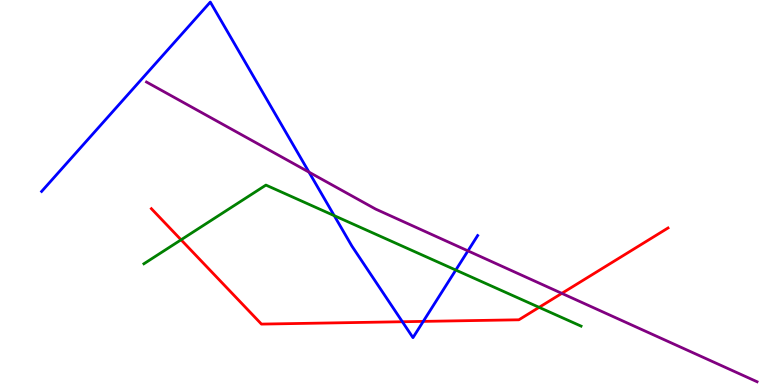[{'lines': ['blue', 'red'], 'intersections': [{'x': 5.19, 'y': 1.64}, {'x': 5.46, 'y': 1.65}]}, {'lines': ['green', 'red'], 'intersections': [{'x': 2.34, 'y': 3.77}, {'x': 6.96, 'y': 2.02}]}, {'lines': ['purple', 'red'], 'intersections': [{'x': 7.25, 'y': 2.38}]}, {'lines': ['blue', 'green'], 'intersections': [{'x': 4.31, 'y': 4.4}, {'x': 5.88, 'y': 2.99}]}, {'lines': ['blue', 'purple'], 'intersections': [{'x': 3.99, 'y': 5.53}, {'x': 6.04, 'y': 3.48}]}, {'lines': ['green', 'purple'], 'intersections': []}]